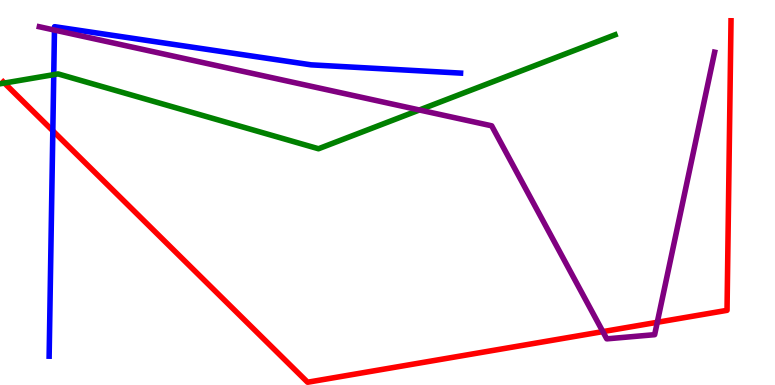[{'lines': ['blue', 'red'], 'intersections': [{'x': 0.682, 'y': 6.6}]}, {'lines': ['green', 'red'], 'intersections': [{'x': 0.0568, 'y': 7.84}]}, {'lines': ['purple', 'red'], 'intersections': [{'x': 7.78, 'y': 1.39}, {'x': 8.48, 'y': 1.63}]}, {'lines': ['blue', 'green'], 'intersections': [{'x': 0.694, 'y': 8.06}]}, {'lines': ['blue', 'purple'], 'intersections': [{'x': 0.703, 'y': 9.22}]}, {'lines': ['green', 'purple'], 'intersections': [{'x': 5.41, 'y': 7.14}]}]